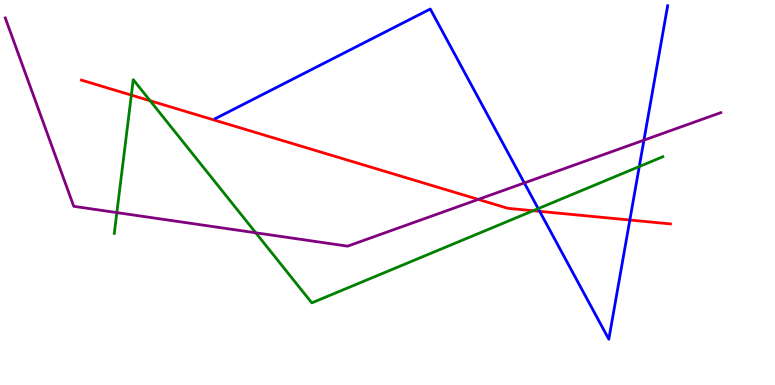[{'lines': ['blue', 'red'], 'intersections': [{'x': 6.96, 'y': 4.51}, {'x': 8.13, 'y': 4.29}]}, {'lines': ['green', 'red'], 'intersections': [{'x': 1.69, 'y': 7.53}, {'x': 1.94, 'y': 7.38}, {'x': 6.88, 'y': 4.53}]}, {'lines': ['purple', 'red'], 'intersections': [{'x': 6.17, 'y': 4.82}]}, {'lines': ['blue', 'green'], 'intersections': [{'x': 6.94, 'y': 4.58}, {'x': 8.25, 'y': 5.67}]}, {'lines': ['blue', 'purple'], 'intersections': [{'x': 6.77, 'y': 5.25}, {'x': 8.31, 'y': 6.36}]}, {'lines': ['green', 'purple'], 'intersections': [{'x': 1.51, 'y': 4.48}, {'x': 3.3, 'y': 3.95}]}]